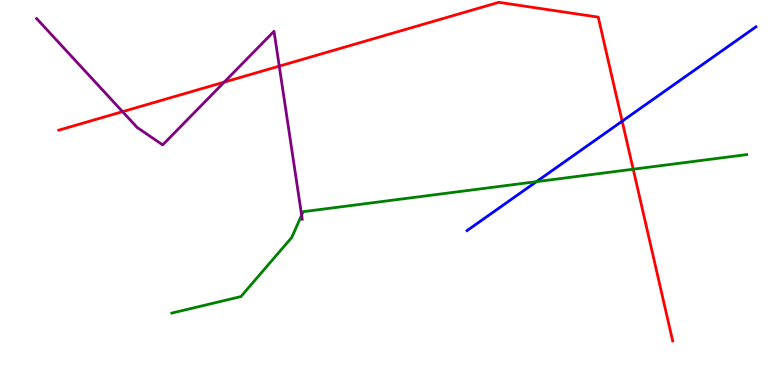[{'lines': ['blue', 'red'], 'intersections': [{'x': 8.03, 'y': 6.85}]}, {'lines': ['green', 'red'], 'intersections': [{'x': 8.17, 'y': 5.6}]}, {'lines': ['purple', 'red'], 'intersections': [{'x': 1.58, 'y': 7.1}, {'x': 2.89, 'y': 7.87}, {'x': 3.6, 'y': 8.28}]}, {'lines': ['blue', 'green'], 'intersections': [{'x': 6.92, 'y': 5.28}]}, {'lines': ['blue', 'purple'], 'intersections': []}, {'lines': ['green', 'purple'], 'intersections': [{'x': 3.89, 'y': 4.41}]}]